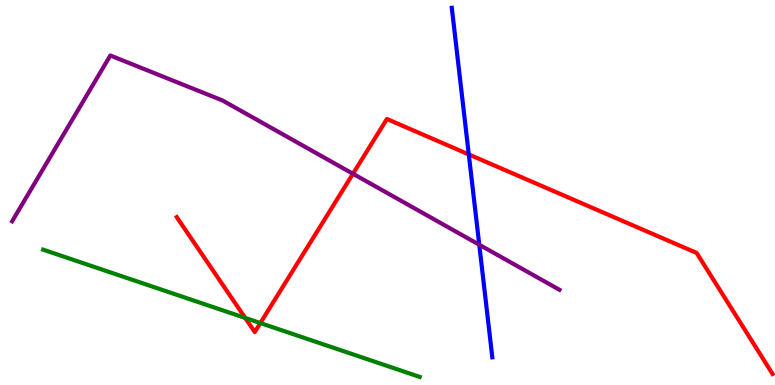[{'lines': ['blue', 'red'], 'intersections': [{'x': 6.05, 'y': 5.99}]}, {'lines': ['green', 'red'], 'intersections': [{'x': 3.16, 'y': 1.74}, {'x': 3.36, 'y': 1.61}]}, {'lines': ['purple', 'red'], 'intersections': [{'x': 4.55, 'y': 5.49}]}, {'lines': ['blue', 'green'], 'intersections': []}, {'lines': ['blue', 'purple'], 'intersections': [{'x': 6.18, 'y': 3.64}]}, {'lines': ['green', 'purple'], 'intersections': []}]